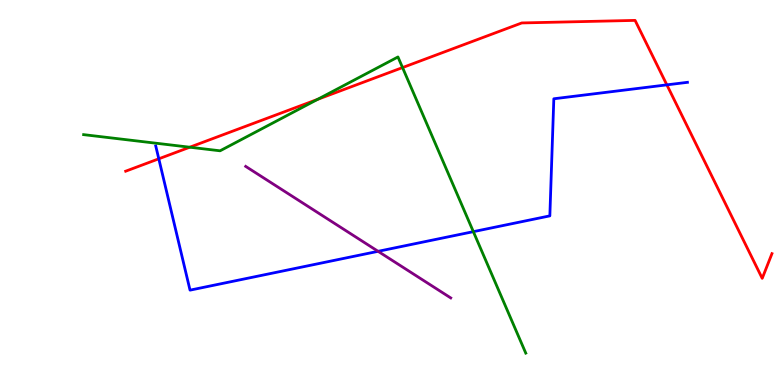[{'lines': ['blue', 'red'], 'intersections': [{'x': 2.05, 'y': 5.88}, {'x': 8.6, 'y': 7.8}]}, {'lines': ['green', 'red'], 'intersections': [{'x': 2.45, 'y': 6.18}, {'x': 4.1, 'y': 7.42}, {'x': 5.19, 'y': 8.24}]}, {'lines': ['purple', 'red'], 'intersections': []}, {'lines': ['blue', 'green'], 'intersections': [{'x': 6.11, 'y': 3.98}]}, {'lines': ['blue', 'purple'], 'intersections': [{'x': 4.88, 'y': 3.47}]}, {'lines': ['green', 'purple'], 'intersections': []}]